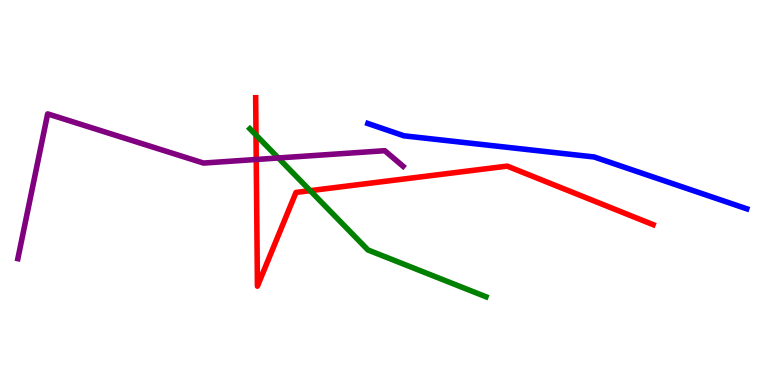[{'lines': ['blue', 'red'], 'intersections': []}, {'lines': ['green', 'red'], 'intersections': [{'x': 3.3, 'y': 6.49}, {'x': 4.0, 'y': 5.05}]}, {'lines': ['purple', 'red'], 'intersections': [{'x': 3.31, 'y': 5.86}]}, {'lines': ['blue', 'green'], 'intersections': []}, {'lines': ['blue', 'purple'], 'intersections': []}, {'lines': ['green', 'purple'], 'intersections': [{'x': 3.59, 'y': 5.9}]}]